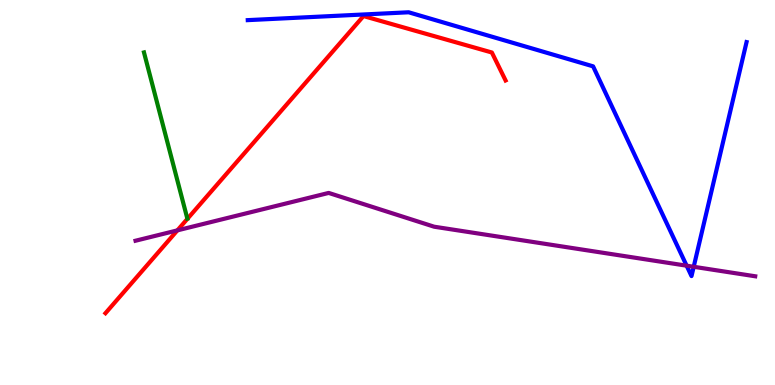[{'lines': ['blue', 'red'], 'intersections': []}, {'lines': ['green', 'red'], 'intersections': []}, {'lines': ['purple', 'red'], 'intersections': [{'x': 2.29, 'y': 4.02}]}, {'lines': ['blue', 'green'], 'intersections': []}, {'lines': ['blue', 'purple'], 'intersections': [{'x': 8.86, 'y': 3.1}, {'x': 8.95, 'y': 3.07}]}, {'lines': ['green', 'purple'], 'intersections': []}]